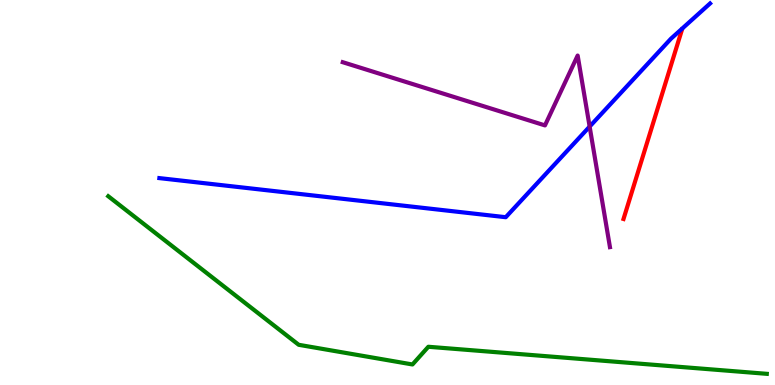[{'lines': ['blue', 'red'], 'intersections': []}, {'lines': ['green', 'red'], 'intersections': []}, {'lines': ['purple', 'red'], 'intersections': []}, {'lines': ['blue', 'green'], 'intersections': []}, {'lines': ['blue', 'purple'], 'intersections': [{'x': 7.61, 'y': 6.71}]}, {'lines': ['green', 'purple'], 'intersections': []}]